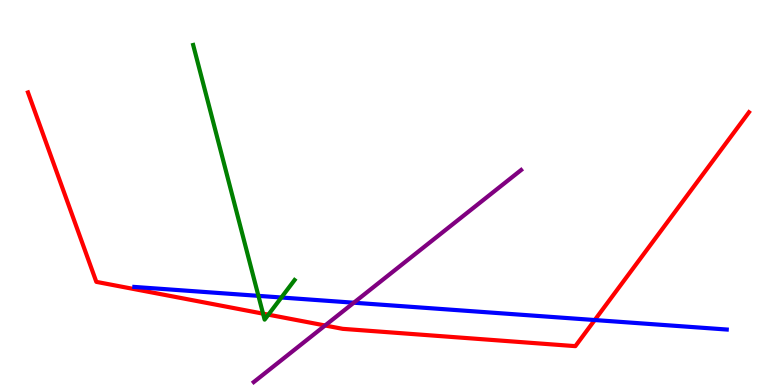[{'lines': ['blue', 'red'], 'intersections': [{'x': 7.67, 'y': 1.69}]}, {'lines': ['green', 'red'], 'intersections': [{'x': 3.39, 'y': 1.85}, {'x': 3.46, 'y': 1.83}]}, {'lines': ['purple', 'red'], 'intersections': [{'x': 4.19, 'y': 1.55}]}, {'lines': ['blue', 'green'], 'intersections': [{'x': 3.33, 'y': 2.32}, {'x': 3.63, 'y': 2.27}]}, {'lines': ['blue', 'purple'], 'intersections': [{'x': 4.57, 'y': 2.14}]}, {'lines': ['green', 'purple'], 'intersections': []}]